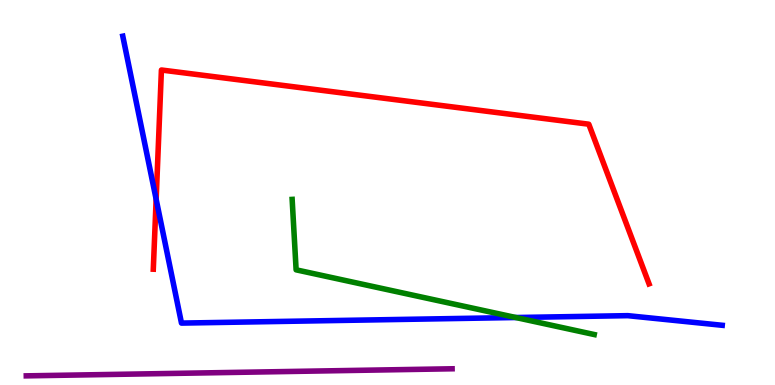[{'lines': ['blue', 'red'], 'intersections': [{'x': 2.01, 'y': 4.82}]}, {'lines': ['green', 'red'], 'intersections': []}, {'lines': ['purple', 'red'], 'intersections': []}, {'lines': ['blue', 'green'], 'intersections': [{'x': 6.66, 'y': 1.75}]}, {'lines': ['blue', 'purple'], 'intersections': []}, {'lines': ['green', 'purple'], 'intersections': []}]